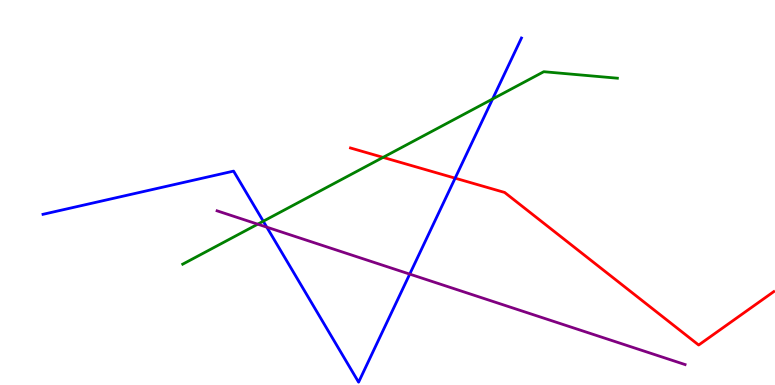[{'lines': ['blue', 'red'], 'intersections': [{'x': 5.87, 'y': 5.37}]}, {'lines': ['green', 'red'], 'intersections': [{'x': 4.94, 'y': 5.91}]}, {'lines': ['purple', 'red'], 'intersections': []}, {'lines': ['blue', 'green'], 'intersections': [{'x': 3.4, 'y': 4.25}, {'x': 6.36, 'y': 7.43}]}, {'lines': ['blue', 'purple'], 'intersections': [{'x': 3.44, 'y': 4.1}, {'x': 5.29, 'y': 2.88}]}, {'lines': ['green', 'purple'], 'intersections': [{'x': 3.33, 'y': 4.18}]}]